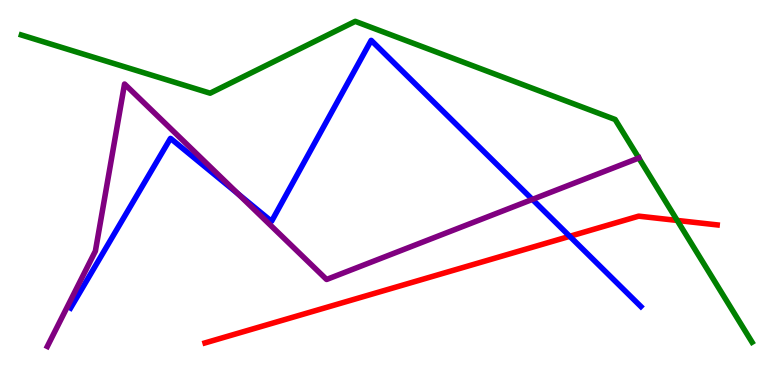[{'lines': ['blue', 'red'], 'intersections': [{'x': 7.35, 'y': 3.86}]}, {'lines': ['green', 'red'], 'intersections': [{'x': 8.74, 'y': 4.27}]}, {'lines': ['purple', 'red'], 'intersections': []}, {'lines': ['blue', 'green'], 'intersections': []}, {'lines': ['blue', 'purple'], 'intersections': [{'x': 3.07, 'y': 4.96}, {'x': 6.87, 'y': 4.82}]}, {'lines': ['green', 'purple'], 'intersections': [{'x': 8.24, 'y': 5.9}]}]